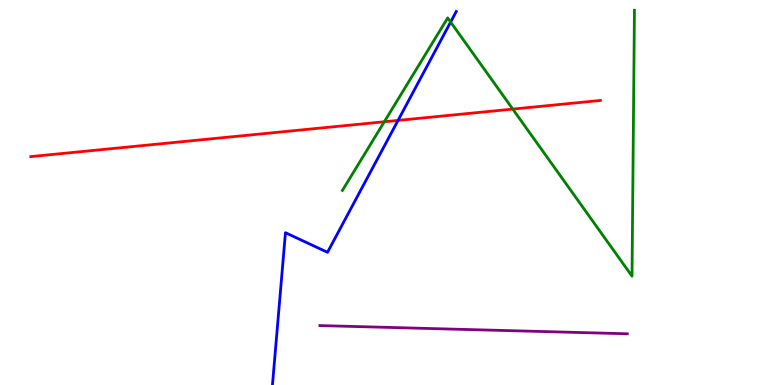[{'lines': ['blue', 'red'], 'intersections': [{'x': 5.14, 'y': 6.87}]}, {'lines': ['green', 'red'], 'intersections': [{'x': 4.96, 'y': 6.84}, {'x': 6.62, 'y': 7.17}]}, {'lines': ['purple', 'red'], 'intersections': []}, {'lines': ['blue', 'green'], 'intersections': [{'x': 5.81, 'y': 9.43}]}, {'lines': ['blue', 'purple'], 'intersections': []}, {'lines': ['green', 'purple'], 'intersections': []}]